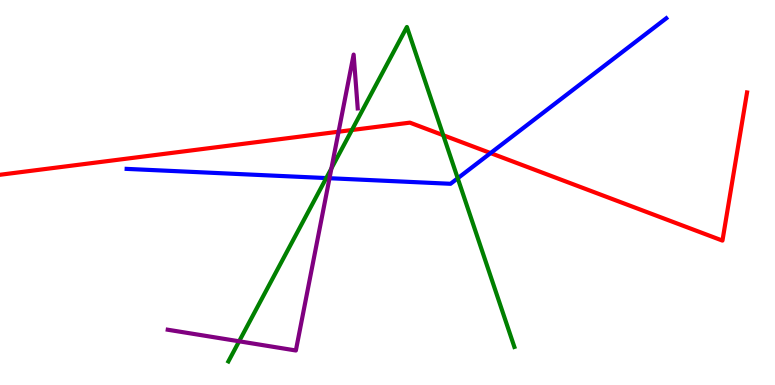[{'lines': ['blue', 'red'], 'intersections': [{'x': 6.33, 'y': 6.02}]}, {'lines': ['green', 'red'], 'intersections': [{'x': 4.54, 'y': 6.62}, {'x': 5.72, 'y': 6.49}]}, {'lines': ['purple', 'red'], 'intersections': [{'x': 4.37, 'y': 6.58}]}, {'lines': ['blue', 'green'], 'intersections': [{'x': 4.21, 'y': 5.37}, {'x': 5.91, 'y': 5.37}]}, {'lines': ['blue', 'purple'], 'intersections': [{'x': 4.25, 'y': 5.37}]}, {'lines': ['green', 'purple'], 'intersections': [{'x': 3.09, 'y': 1.14}, {'x': 4.28, 'y': 5.63}]}]